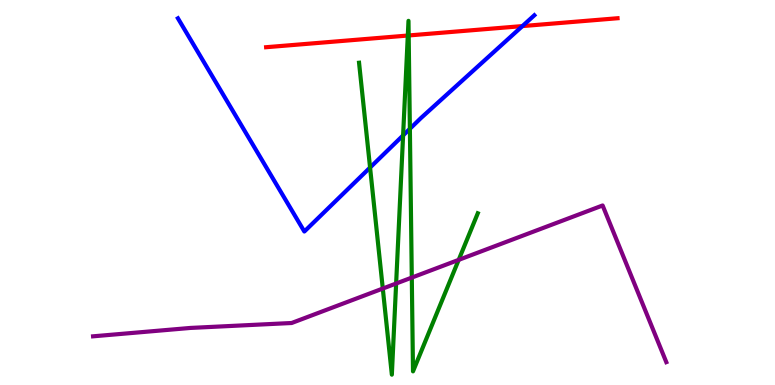[{'lines': ['blue', 'red'], 'intersections': [{'x': 6.74, 'y': 9.32}]}, {'lines': ['green', 'red'], 'intersections': [{'x': 5.26, 'y': 9.08}, {'x': 5.27, 'y': 9.08}]}, {'lines': ['purple', 'red'], 'intersections': []}, {'lines': ['blue', 'green'], 'intersections': [{'x': 4.78, 'y': 5.65}, {'x': 5.2, 'y': 6.48}, {'x': 5.29, 'y': 6.65}]}, {'lines': ['blue', 'purple'], 'intersections': []}, {'lines': ['green', 'purple'], 'intersections': [{'x': 4.94, 'y': 2.51}, {'x': 5.11, 'y': 2.64}, {'x': 5.31, 'y': 2.79}, {'x': 5.92, 'y': 3.25}]}]